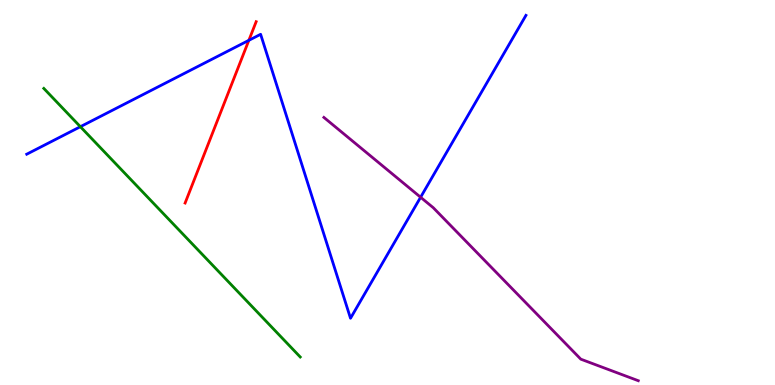[{'lines': ['blue', 'red'], 'intersections': [{'x': 3.21, 'y': 8.95}]}, {'lines': ['green', 'red'], 'intersections': []}, {'lines': ['purple', 'red'], 'intersections': []}, {'lines': ['blue', 'green'], 'intersections': [{'x': 1.04, 'y': 6.71}]}, {'lines': ['blue', 'purple'], 'intersections': [{'x': 5.43, 'y': 4.88}]}, {'lines': ['green', 'purple'], 'intersections': []}]